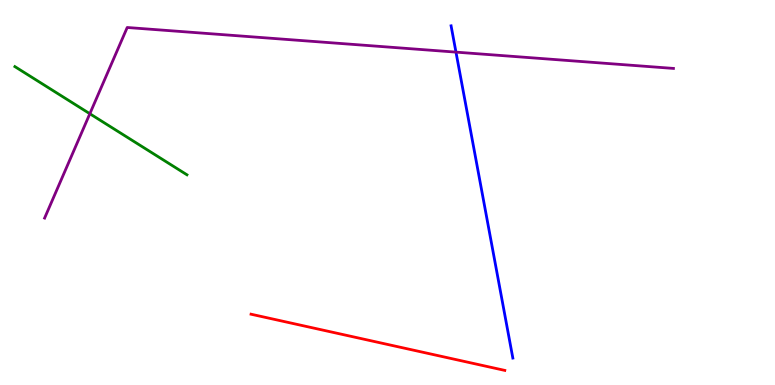[{'lines': ['blue', 'red'], 'intersections': []}, {'lines': ['green', 'red'], 'intersections': []}, {'lines': ['purple', 'red'], 'intersections': []}, {'lines': ['blue', 'green'], 'intersections': []}, {'lines': ['blue', 'purple'], 'intersections': [{'x': 5.88, 'y': 8.65}]}, {'lines': ['green', 'purple'], 'intersections': [{'x': 1.16, 'y': 7.05}]}]